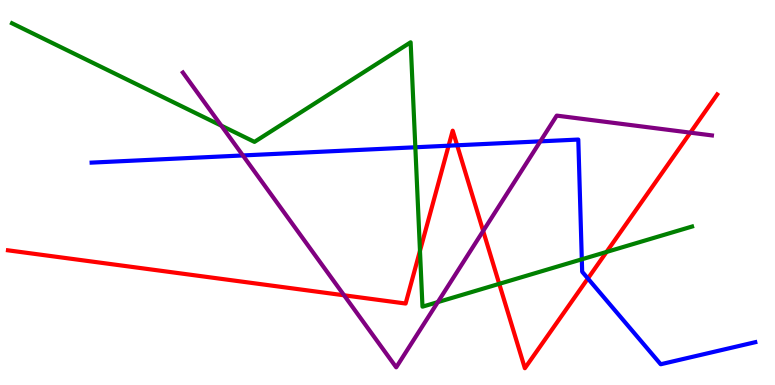[{'lines': ['blue', 'red'], 'intersections': [{'x': 5.79, 'y': 6.22}, {'x': 5.9, 'y': 6.23}, {'x': 7.59, 'y': 2.77}]}, {'lines': ['green', 'red'], 'intersections': [{'x': 5.42, 'y': 3.48}, {'x': 6.44, 'y': 2.63}, {'x': 7.83, 'y': 3.46}]}, {'lines': ['purple', 'red'], 'intersections': [{'x': 4.44, 'y': 2.33}, {'x': 6.23, 'y': 4.0}, {'x': 8.91, 'y': 6.55}]}, {'lines': ['blue', 'green'], 'intersections': [{'x': 5.36, 'y': 6.17}, {'x': 7.51, 'y': 3.26}]}, {'lines': ['blue', 'purple'], 'intersections': [{'x': 3.13, 'y': 5.96}, {'x': 6.97, 'y': 6.33}]}, {'lines': ['green', 'purple'], 'intersections': [{'x': 2.86, 'y': 6.74}, {'x': 5.65, 'y': 2.15}]}]